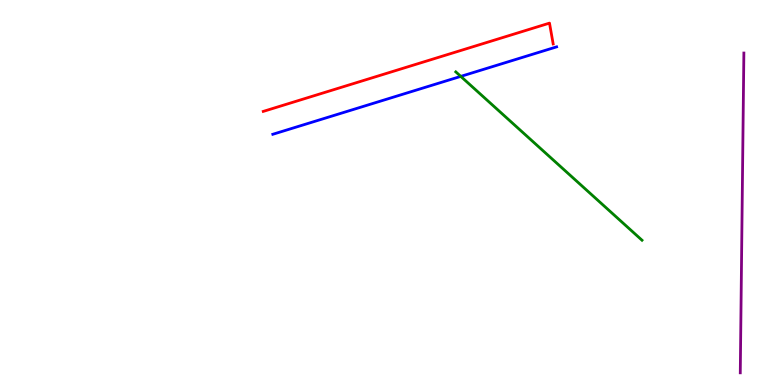[{'lines': ['blue', 'red'], 'intersections': []}, {'lines': ['green', 'red'], 'intersections': []}, {'lines': ['purple', 'red'], 'intersections': []}, {'lines': ['blue', 'green'], 'intersections': [{'x': 5.95, 'y': 8.02}]}, {'lines': ['blue', 'purple'], 'intersections': []}, {'lines': ['green', 'purple'], 'intersections': []}]